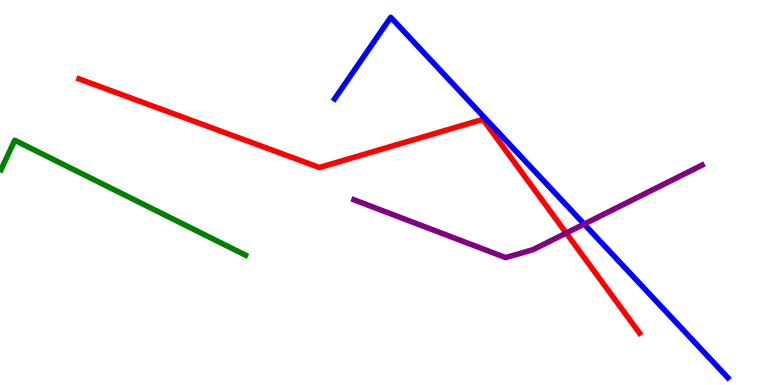[{'lines': ['blue', 'red'], 'intersections': []}, {'lines': ['green', 'red'], 'intersections': []}, {'lines': ['purple', 'red'], 'intersections': [{'x': 7.31, 'y': 3.95}]}, {'lines': ['blue', 'green'], 'intersections': []}, {'lines': ['blue', 'purple'], 'intersections': [{'x': 7.54, 'y': 4.18}]}, {'lines': ['green', 'purple'], 'intersections': []}]